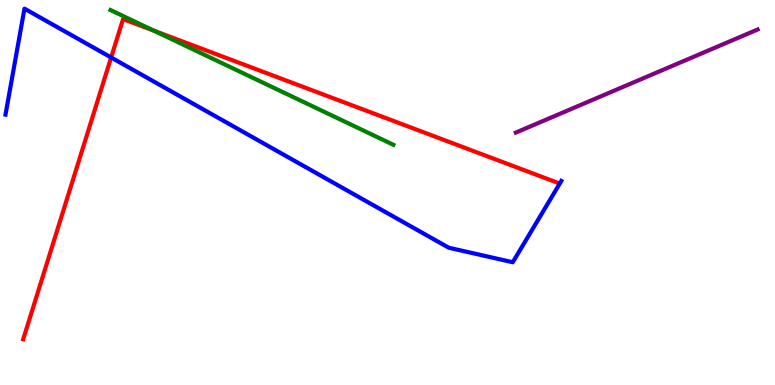[{'lines': ['blue', 'red'], 'intersections': [{'x': 1.43, 'y': 8.51}]}, {'lines': ['green', 'red'], 'intersections': [{'x': 1.98, 'y': 9.21}]}, {'lines': ['purple', 'red'], 'intersections': []}, {'lines': ['blue', 'green'], 'intersections': []}, {'lines': ['blue', 'purple'], 'intersections': []}, {'lines': ['green', 'purple'], 'intersections': []}]